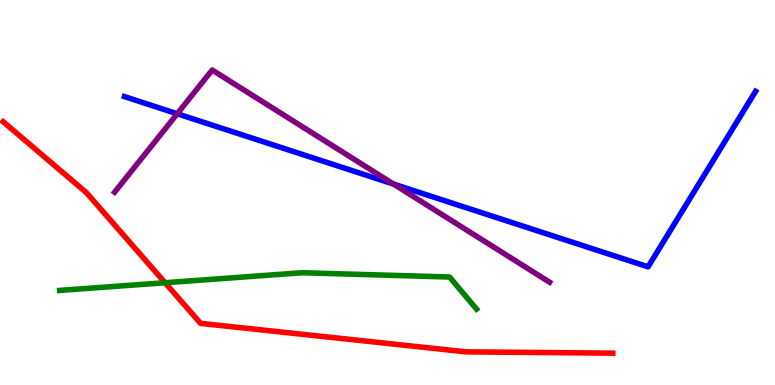[{'lines': ['blue', 'red'], 'intersections': []}, {'lines': ['green', 'red'], 'intersections': [{'x': 2.13, 'y': 2.66}]}, {'lines': ['purple', 'red'], 'intersections': []}, {'lines': ['blue', 'green'], 'intersections': []}, {'lines': ['blue', 'purple'], 'intersections': [{'x': 2.29, 'y': 7.05}, {'x': 5.08, 'y': 5.22}]}, {'lines': ['green', 'purple'], 'intersections': []}]